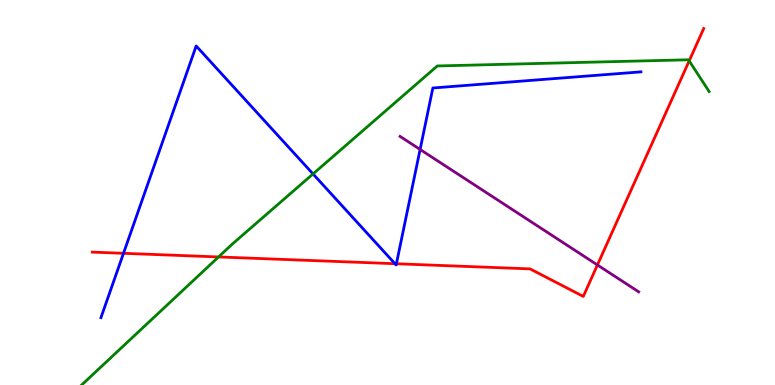[{'lines': ['blue', 'red'], 'intersections': [{'x': 1.59, 'y': 3.42}, {'x': 5.1, 'y': 3.15}, {'x': 5.11, 'y': 3.15}]}, {'lines': ['green', 'red'], 'intersections': [{'x': 2.82, 'y': 3.33}, {'x': 8.89, 'y': 8.42}]}, {'lines': ['purple', 'red'], 'intersections': [{'x': 7.71, 'y': 3.12}]}, {'lines': ['blue', 'green'], 'intersections': [{'x': 4.04, 'y': 5.48}]}, {'lines': ['blue', 'purple'], 'intersections': [{'x': 5.42, 'y': 6.12}]}, {'lines': ['green', 'purple'], 'intersections': []}]